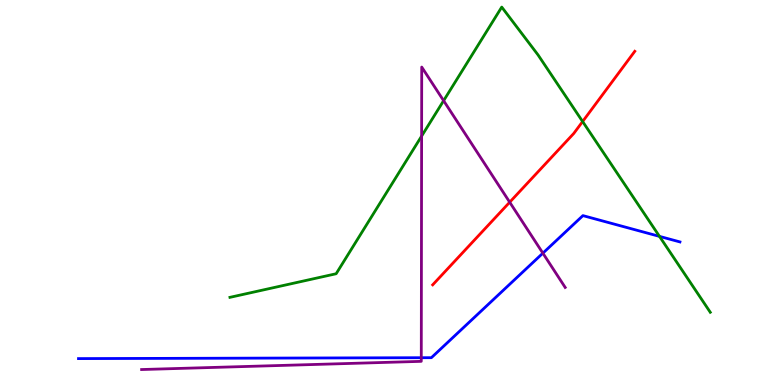[{'lines': ['blue', 'red'], 'intersections': []}, {'lines': ['green', 'red'], 'intersections': [{'x': 7.52, 'y': 6.84}]}, {'lines': ['purple', 'red'], 'intersections': [{'x': 6.58, 'y': 4.75}]}, {'lines': ['blue', 'green'], 'intersections': [{'x': 8.51, 'y': 3.86}]}, {'lines': ['blue', 'purple'], 'intersections': [{'x': 5.44, 'y': 0.709}, {'x': 7.0, 'y': 3.42}]}, {'lines': ['green', 'purple'], 'intersections': [{'x': 5.44, 'y': 6.46}, {'x': 5.72, 'y': 7.38}]}]